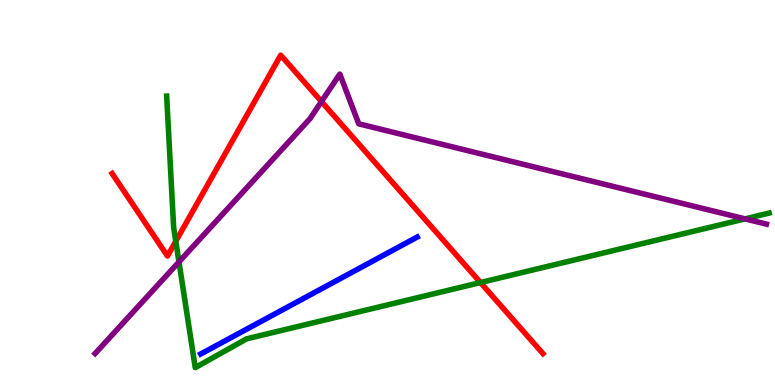[{'lines': ['blue', 'red'], 'intersections': []}, {'lines': ['green', 'red'], 'intersections': [{'x': 2.27, 'y': 3.73}, {'x': 6.2, 'y': 2.66}]}, {'lines': ['purple', 'red'], 'intersections': [{'x': 4.15, 'y': 7.36}]}, {'lines': ['blue', 'green'], 'intersections': []}, {'lines': ['blue', 'purple'], 'intersections': []}, {'lines': ['green', 'purple'], 'intersections': [{'x': 2.31, 'y': 3.2}, {'x': 9.61, 'y': 4.32}]}]